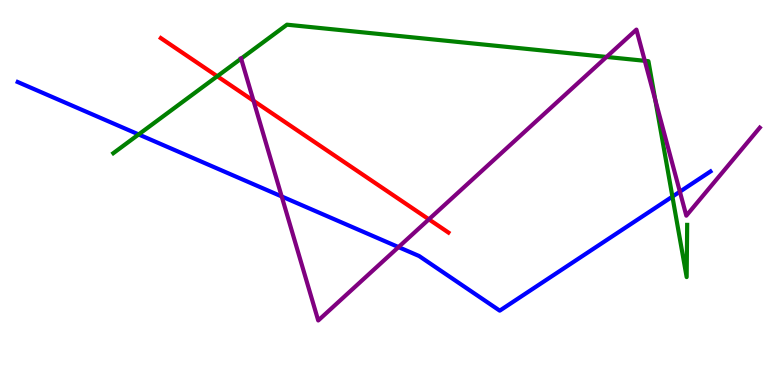[{'lines': ['blue', 'red'], 'intersections': []}, {'lines': ['green', 'red'], 'intersections': [{'x': 2.8, 'y': 8.02}]}, {'lines': ['purple', 'red'], 'intersections': [{'x': 3.27, 'y': 7.38}, {'x': 5.53, 'y': 4.3}]}, {'lines': ['blue', 'green'], 'intersections': [{'x': 1.79, 'y': 6.51}, {'x': 8.68, 'y': 4.89}]}, {'lines': ['blue', 'purple'], 'intersections': [{'x': 3.63, 'y': 4.9}, {'x': 5.14, 'y': 3.58}, {'x': 8.77, 'y': 5.02}]}, {'lines': ['green', 'purple'], 'intersections': [{'x': 3.11, 'y': 8.48}, {'x': 7.83, 'y': 8.52}, {'x': 8.32, 'y': 8.42}, {'x': 8.46, 'y': 7.4}]}]